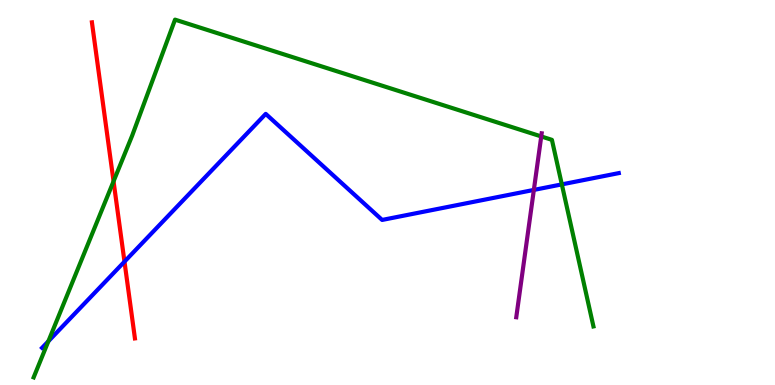[{'lines': ['blue', 'red'], 'intersections': [{'x': 1.61, 'y': 3.2}]}, {'lines': ['green', 'red'], 'intersections': [{'x': 1.47, 'y': 5.29}]}, {'lines': ['purple', 'red'], 'intersections': []}, {'lines': ['blue', 'green'], 'intersections': [{'x': 0.624, 'y': 1.14}, {'x': 7.25, 'y': 5.21}]}, {'lines': ['blue', 'purple'], 'intersections': [{'x': 6.89, 'y': 5.07}]}, {'lines': ['green', 'purple'], 'intersections': [{'x': 6.98, 'y': 6.46}]}]